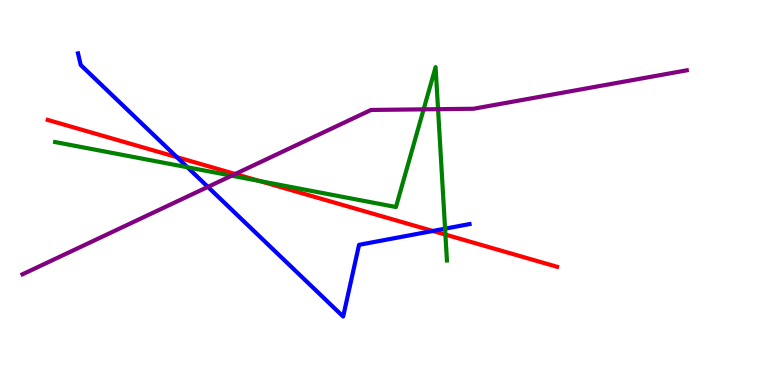[{'lines': ['blue', 'red'], 'intersections': [{'x': 2.28, 'y': 5.92}, {'x': 5.59, 'y': 4.0}]}, {'lines': ['green', 'red'], 'intersections': [{'x': 3.35, 'y': 5.3}, {'x': 5.75, 'y': 3.91}]}, {'lines': ['purple', 'red'], 'intersections': [{'x': 3.04, 'y': 5.48}]}, {'lines': ['blue', 'green'], 'intersections': [{'x': 2.42, 'y': 5.66}, {'x': 5.74, 'y': 4.06}]}, {'lines': ['blue', 'purple'], 'intersections': [{'x': 2.68, 'y': 5.15}]}, {'lines': ['green', 'purple'], 'intersections': [{'x': 2.99, 'y': 5.44}, {'x': 5.47, 'y': 7.16}, {'x': 5.65, 'y': 7.16}]}]